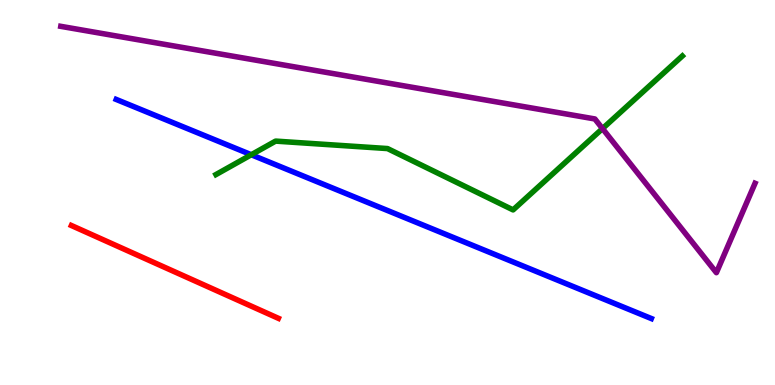[{'lines': ['blue', 'red'], 'intersections': []}, {'lines': ['green', 'red'], 'intersections': []}, {'lines': ['purple', 'red'], 'intersections': []}, {'lines': ['blue', 'green'], 'intersections': [{'x': 3.24, 'y': 5.98}]}, {'lines': ['blue', 'purple'], 'intersections': []}, {'lines': ['green', 'purple'], 'intersections': [{'x': 7.77, 'y': 6.66}]}]